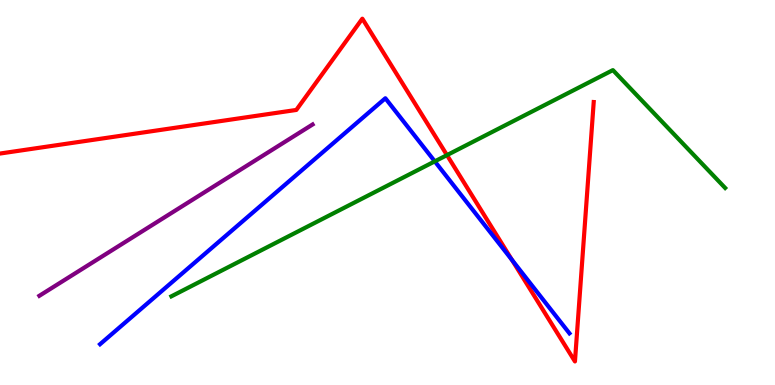[{'lines': ['blue', 'red'], 'intersections': [{'x': 6.61, 'y': 3.25}]}, {'lines': ['green', 'red'], 'intersections': [{'x': 5.77, 'y': 5.97}]}, {'lines': ['purple', 'red'], 'intersections': []}, {'lines': ['blue', 'green'], 'intersections': [{'x': 5.61, 'y': 5.81}]}, {'lines': ['blue', 'purple'], 'intersections': []}, {'lines': ['green', 'purple'], 'intersections': []}]